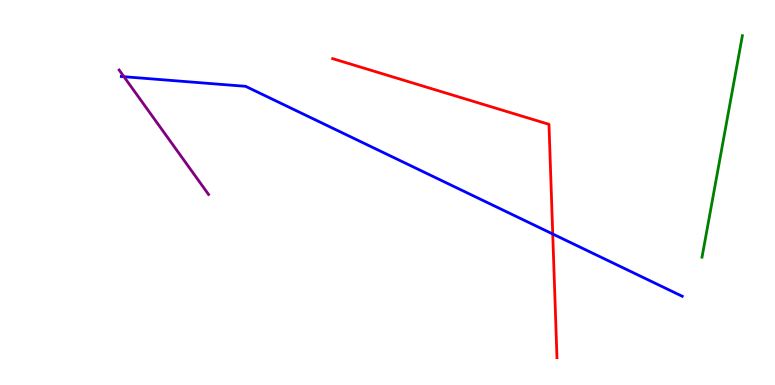[{'lines': ['blue', 'red'], 'intersections': [{'x': 7.13, 'y': 3.92}]}, {'lines': ['green', 'red'], 'intersections': []}, {'lines': ['purple', 'red'], 'intersections': []}, {'lines': ['blue', 'green'], 'intersections': []}, {'lines': ['blue', 'purple'], 'intersections': [{'x': 1.6, 'y': 8.01}]}, {'lines': ['green', 'purple'], 'intersections': []}]